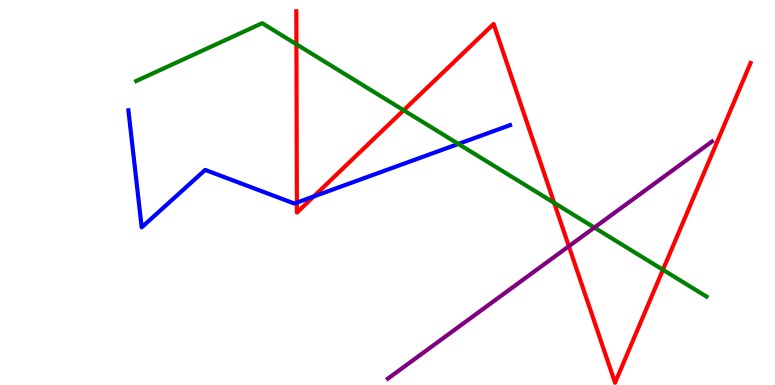[{'lines': ['blue', 'red'], 'intersections': [{'x': 3.83, 'y': 4.74}, {'x': 4.05, 'y': 4.9}]}, {'lines': ['green', 'red'], 'intersections': [{'x': 3.82, 'y': 8.85}, {'x': 5.21, 'y': 7.14}, {'x': 7.15, 'y': 4.73}, {'x': 8.55, 'y': 2.99}]}, {'lines': ['purple', 'red'], 'intersections': [{'x': 7.34, 'y': 3.6}]}, {'lines': ['blue', 'green'], 'intersections': [{'x': 5.91, 'y': 6.26}]}, {'lines': ['blue', 'purple'], 'intersections': []}, {'lines': ['green', 'purple'], 'intersections': [{'x': 7.67, 'y': 4.09}]}]